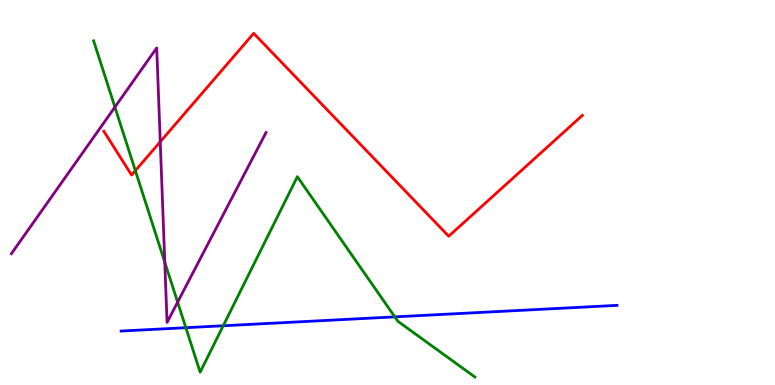[{'lines': ['blue', 'red'], 'intersections': []}, {'lines': ['green', 'red'], 'intersections': [{'x': 1.75, 'y': 5.57}]}, {'lines': ['purple', 'red'], 'intersections': [{'x': 2.07, 'y': 6.32}]}, {'lines': ['blue', 'green'], 'intersections': [{'x': 2.4, 'y': 1.49}, {'x': 2.88, 'y': 1.54}, {'x': 5.09, 'y': 1.77}]}, {'lines': ['blue', 'purple'], 'intersections': []}, {'lines': ['green', 'purple'], 'intersections': [{'x': 1.48, 'y': 7.22}, {'x': 2.13, 'y': 3.19}, {'x': 2.29, 'y': 2.15}]}]